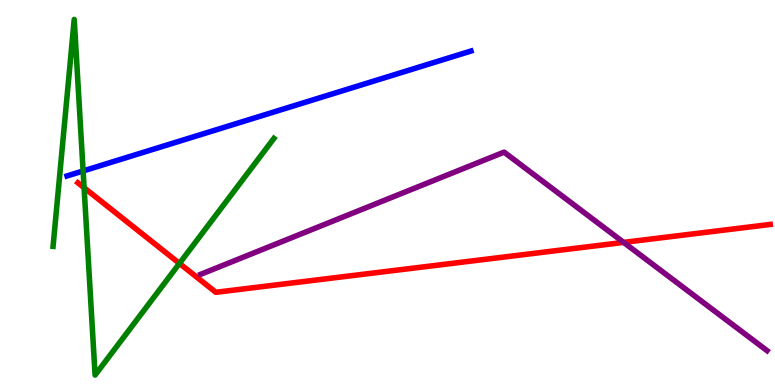[{'lines': ['blue', 'red'], 'intersections': []}, {'lines': ['green', 'red'], 'intersections': [{'x': 1.09, 'y': 5.12}, {'x': 2.32, 'y': 3.16}]}, {'lines': ['purple', 'red'], 'intersections': [{'x': 8.05, 'y': 3.7}]}, {'lines': ['blue', 'green'], 'intersections': [{'x': 1.07, 'y': 5.56}]}, {'lines': ['blue', 'purple'], 'intersections': []}, {'lines': ['green', 'purple'], 'intersections': []}]